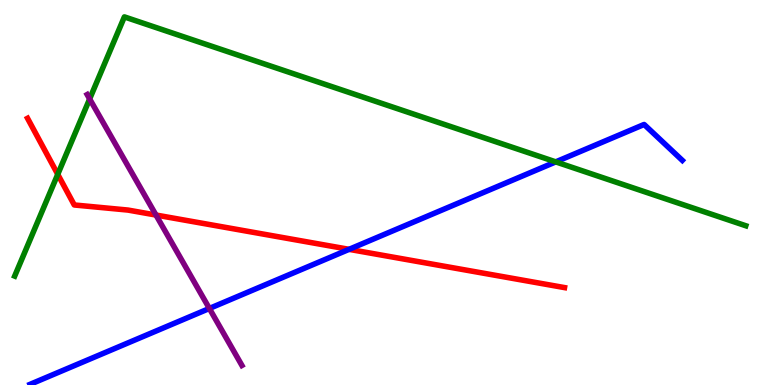[{'lines': ['blue', 'red'], 'intersections': [{'x': 4.5, 'y': 3.52}]}, {'lines': ['green', 'red'], 'intersections': [{'x': 0.745, 'y': 5.47}]}, {'lines': ['purple', 'red'], 'intersections': [{'x': 2.01, 'y': 4.41}]}, {'lines': ['blue', 'green'], 'intersections': [{'x': 7.17, 'y': 5.8}]}, {'lines': ['blue', 'purple'], 'intersections': [{'x': 2.7, 'y': 1.99}]}, {'lines': ['green', 'purple'], 'intersections': [{'x': 1.16, 'y': 7.43}]}]